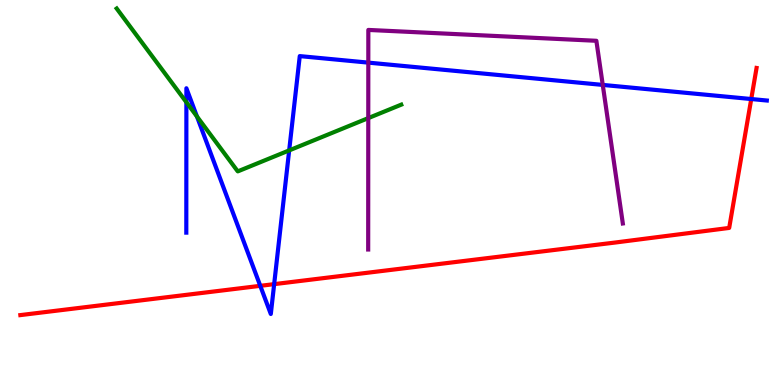[{'lines': ['blue', 'red'], 'intersections': [{'x': 3.36, 'y': 2.58}, {'x': 3.54, 'y': 2.62}, {'x': 9.69, 'y': 7.43}]}, {'lines': ['green', 'red'], 'intersections': []}, {'lines': ['purple', 'red'], 'intersections': []}, {'lines': ['blue', 'green'], 'intersections': [{'x': 2.4, 'y': 7.34}, {'x': 2.54, 'y': 6.97}, {'x': 3.73, 'y': 6.09}]}, {'lines': ['blue', 'purple'], 'intersections': [{'x': 4.75, 'y': 8.37}, {'x': 7.78, 'y': 7.79}]}, {'lines': ['green', 'purple'], 'intersections': [{'x': 4.75, 'y': 6.93}]}]